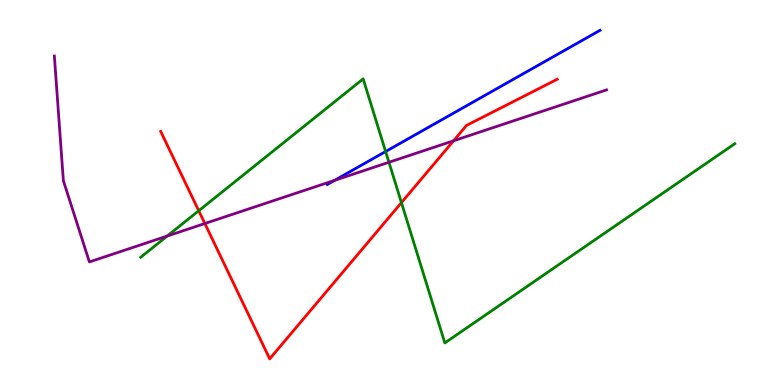[{'lines': ['blue', 'red'], 'intersections': []}, {'lines': ['green', 'red'], 'intersections': [{'x': 2.56, 'y': 4.53}, {'x': 5.18, 'y': 4.74}]}, {'lines': ['purple', 'red'], 'intersections': [{'x': 2.64, 'y': 4.19}, {'x': 5.85, 'y': 6.34}]}, {'lines': ['blue', 'green'], 'intersections': [{'x': 4.98, 'y': 6.06}]}, {'lines': ['blue', 'purple'], 'intersections': [{'x': 4.32, 'y': 5.32}]}, {'lines': ['green', 'purple'], 'intersections': [{'x': 2.16, 'y': 3.87}, {'x': 5.02, 'y': 5.79}]}]